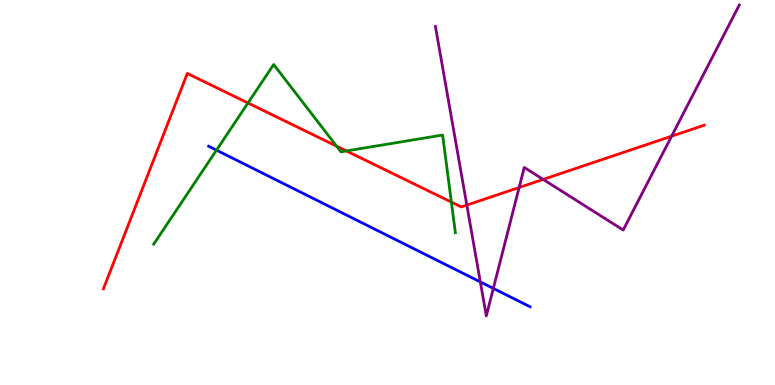[{'lines': ['blue', 'red'], 'intersections': []}, {'lines': ['green', 'red'], 'intersections': [{'x': 3.2, 'y': 7.32}, {'x': 4.34, 'y': 6.2}, {'x': 4.47, 'y': 6.08}, {'x': 5.82, 'y': 4.75}]}, {'lines': ['purple', 'red'], 'intersections': [{'x': 6.02, 'y': 4.67}, {'x': 6.7, 'y': 5.13}, {'x': 7.01, 'y': 5.34}, {'x': 8.67, 'y': 6.46}]}, {'lines': ['blue', 'green'], 'intersections': [{'x': 2.79, 'y': 6.1}]}, {'lines': ['blue', 'purple'], 'intersections': [{'x': 6.2, 'y': 2.68}, {'x': 6.37, 'y': 2.51}]}, {'lines': ['green', 'purple'], 'intersections': []}]